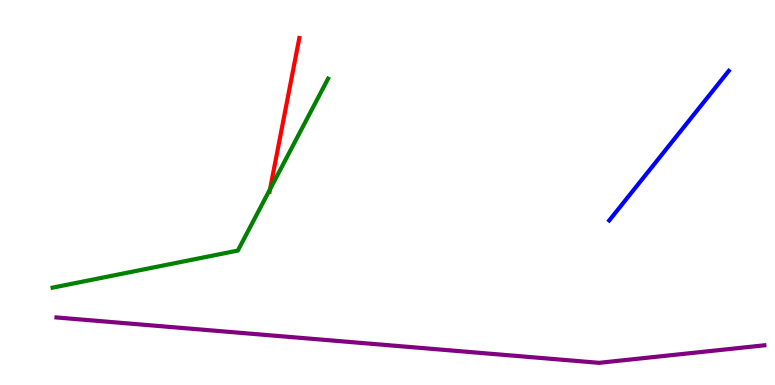[{'lines': ['blue', 'red'], 'intersections': []}, {'lines': ['green', 'red'], 'intersections': [{'x': 3.48, 'y': 5.08}]}, {'lines': ['purple', 'red'], 'intersections': []}, {'lines': ['blue', 'green'], 'intersections': []}, {'lines': ['blue', 'purple'], 'intersections': []}, {'lines': ['green', 'purple'], 'intersections': []}]